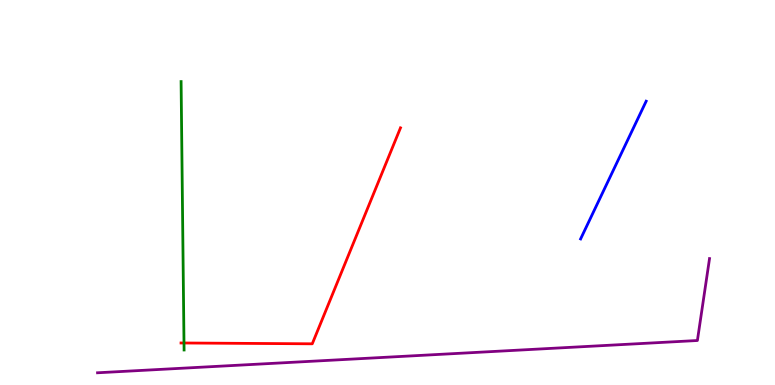[{'lines': ['blue', 'red'], 'intersections': []}, {'lines': ['green', 'red'], 'intersections': [{'x': 2.37, 'y': 1.09}]}, {'lines': ['purple', 'red'], 'intersections': []}, {'lines': ['blue', 'green'], 'intersections': []}, {'lines': ['blue', 'purple'], 'intersections': []}, {'lines': ['green', 'purple'], 'intersections': []}]